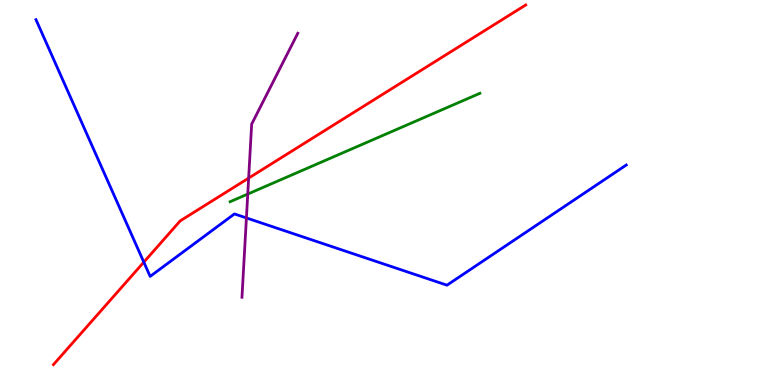[{'lines': ['blue', 'red'], 'intersections': [{'x': 1.86, 'y': 3.19}]}, {'lines': ['green', 'red'], 'intersections': []}, {'lines': ['purple', 'red'], 'intersections': [{'x': 3.21, 'y': 5.37}]}, {'lines': ['blue', 'green'], 'intersections': []}, {'lines': ['blue', 'purple'], 'intersections': [{'x': 3.18, 'y': 4.34}]}, {'lines': ['green', 'purple'], 'intersections': [{'x': 3.2, 'y': 4.96}]}]